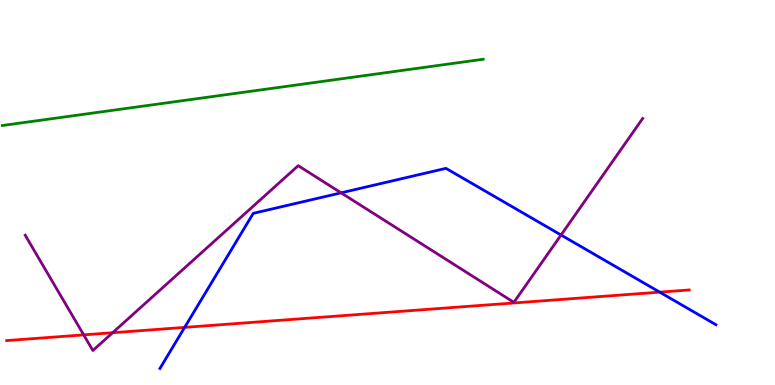[{'lines': ['blue', 'red'], 'intersections': [{'x': 2.38, 'y': 1.5}, {'x': 8.51, 'y': 2.41}]}, {'lines': ['green', 'red'], 'intersections': []}, {'lines': ['purple', 'red'], 'intersections': [{'x': 1.08, 'y': 1.3}, {'x': 1.45, 'y': 1.36}]}, {'lines': ['blue', 'green'], 'intersections': []}, {'lines': ['blue', 'purple'], 'intersections': [{'x': 4.4, 'y': 4.99}, {'x': 7.24, 'y': 3.9}]}, {'lines': ['green', 'purple'], 'intersections': []}]